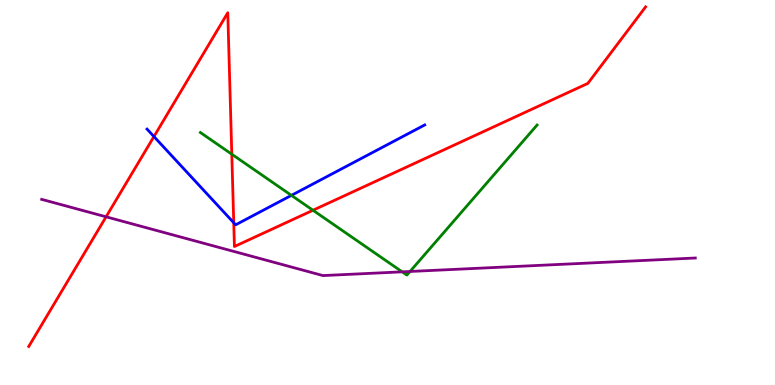[{'lines': ['blue', 'red'], 'intersections': [{'x': 1.99, 'y': 6.45}, {'x': 3.02, 'y': 4.21}]}, {'lines': ['green', 'red'], 'intersections': [{'x': 2.99, 'y': 5.99}, {'x': 4.04, 'y': 4.54}]}, {'lines': ['purple', 'red'], 'intersections': [{'x': 1.37, 'y': 4.37}]}, {'lines': ['blue', 'green'], 'intersections': [{'x': 3.76, 'y': 4.93}]}, {'lines': ['blue', 'purple'], 'intersections': []}, {'lines': ['green', 'purple'], 'intersections': [{'x': 5.19, 'y': 2.94}, {'x': 5.29, 'y': 2.95}]}]